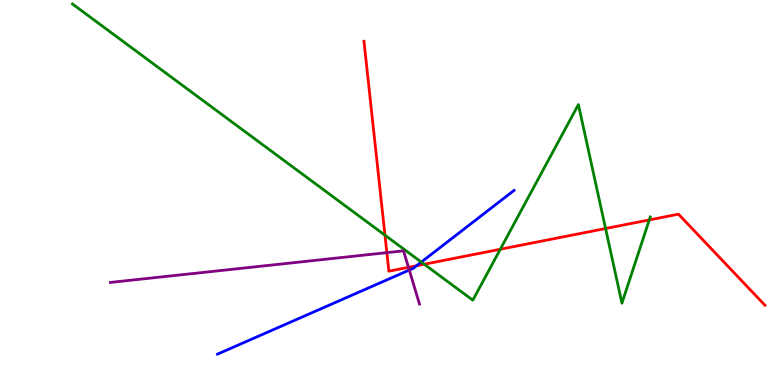[{'lines': ['blue', 'red'], 'intersections': [{'x': 5.38, 'y': 3.1}]}, {'lines': ['green', 'red'], 'intersections': [{'x': 4.97, 'y': 3.89}, {'x': 5.47, 'y': 3.14}, {'x': 6.46, 'y': 3.53}, {'x': 7.81, 'y': 4.06}, {'x': 8.38, 'y': 4.29}]}, {'lines': ['purple', 'red'], 'intersections': [{'x': 4.99, 'y': 3.44}, {'x': 5.27, 'y': 3.06}]}, {'lines': ['blue', 'green'], 'intersections': [{'x': 5.44, 'y': 3.19}]}, {'lines': ['blue', 'purple'], 'intersections': [{'x': 5.28, 'y': 2.99}]}, {'lines': ['green', 'purple'], 'intersections': []}]